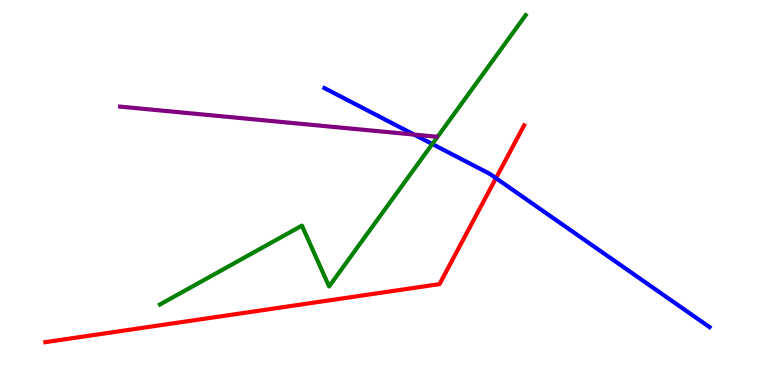[{'lines': ['blue', 'red'], 'intersections': [{'x': 6.4, 'y': 5.37}]}, {'lines': ['green', 'red'], 'intersections': []}, {'lines': ['purple', 'red'], 'intersections': []}, {'lines': ['blue', 'green'], 'intersections': [{'x': 5.58, 'y': 6.26}]}, {'lines': ['blue', 'purple'], 'intersections': [{'x': 5.34, 'y': 6.5}]}, {'lines': ['green', 'purple'], 'intersections': []}]